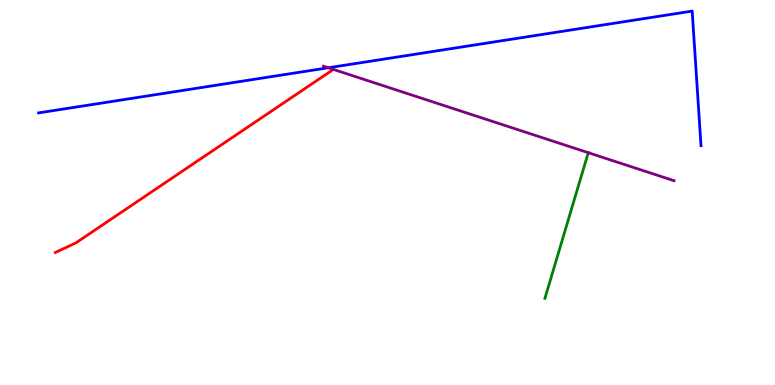[{'lines': ['blue', 'red'], 'intersections': []}, {'lines': ['green', 'red'], 'intersections': []}, {'lines': ['purple', 'red'], 'intersections': []}, {'lines': ['blue', 'green'], 'intersections': []}, {'lines': ['blue', 'purple'], 'intersections': [{'x': 4.24, 'y': 8.24}]}, {'lines': ['green', 'purple'], 'intersections': [{'x': 7.59, 'y': 6.03}]}]